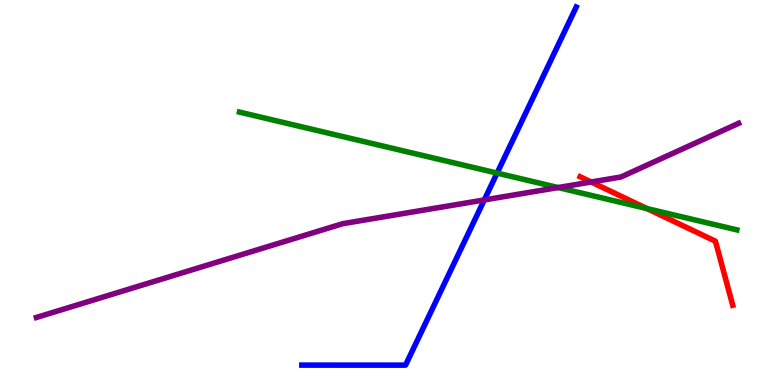[{'lines': ['blue', 'red'], 'intersections': []}, {'lines': ['green', 'red'], 'intersections': [{'x': 8.35, 'y': 4.58}]}, {'lines': ['purple', 'red'], 'intersections': [{'x': 7.63, 'y': 5.27}]}, {'lines': ['blue', 'green'], 'intersections': [{'x': 6.41, 'y': 5.5}]}, {'lines': ['blue', 'purple'], 'intersections': [{'x': 6.25, 'y': 4.81}]}, {'lines': ['green', 'purple'], 'intersections': [{'x': 7.2, 'y': 5.13}]}]